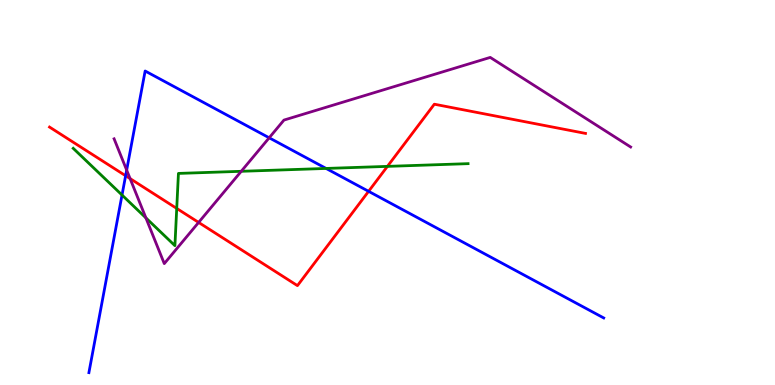[{'lines': ['blue', 'red'], 'intersections': [{'x': 1.62, 'y': 5.44}, {'x': 4.76, 'y': 5.03}]}, {'lines': ['green', 'red'], 'intersections': [{'x': 2.28, 'y': 4.59}, {'x': 5.0, 'y': 5.68}]}, {'lines': ['purple', 'red'], 'intersections': [{'x': 1.68, 'y': 5.36}, {'x': 2.56, 'y': 4.22}]}, {'lines': ['blue', 'green'], 'intersections': [{'x': 1.57, 'y': 4.93}, {'x': 4.21, 'y': 5.62}]}, {'lines': ['blue', 'purple'], 'intersections': [{'x': 1.63, 'y': 5.58}, {'x': 3.47, 'y': 6.42}]}, {'lines': ['green', 'purple'], 'intersections': [{'x': 1.88, 'y': 4.34}, {'x': 3.11, 'y': 5.55}]}]